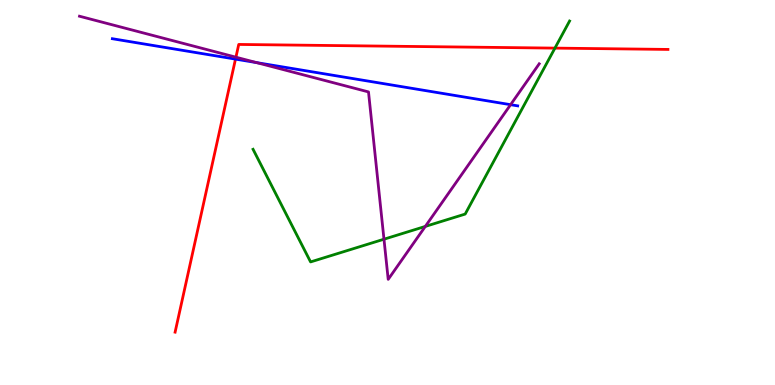[{'lines': ['blue', 'red'], 'intersections': [{'x': 3.04, 'y': 8.46}]}, {'lines': ['green', 'red'], 'intersections': [{'x': 7.16, 'y': 8.75}]}, {'lines': ['purple', 'red'], 'intersections': [{'x': 3.04, 'y': 8.51}]}, {'lines': ['blue', 'green'], 'intersections': []}, {'lines': ['blue', 'purple'], 'intersections': [{'x': 3.31, 'y': 8.37}, {'x': 6.59, 'y': 7.28}]}, {'lines': ['green', 'purple'], 'intersections': [{'x': 4.95, 'y': 3.79}, {'x': 5.49, 'y': 4.12}]}]